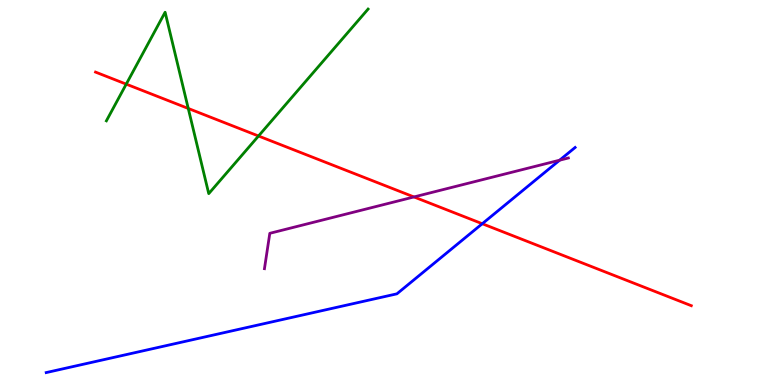[{'lines': ['blue', 'red'], 'intersections': [{'x': 6.22, 'y': 4.19}]}, {'lines': ['green', 'red'], 'intersections': [{'x': 1.63, 'y': 7.81}, {'x': 2.43, 'y': 7.18}, {'x': 3.34, 'y': 6.47}]}, {'lines': ['purple', 'red'], 'intersections': [{'x': 5.34, 'y': 4.88}]}, {'lines': ['blue', 'green'], 'intersections': []}, {'lines': ['blue', 'purple'], 'intersections': [{'x': 7.22, 'y': 5.84}]}, {'lines': ['green', 'purple'], 'intersections': []}]